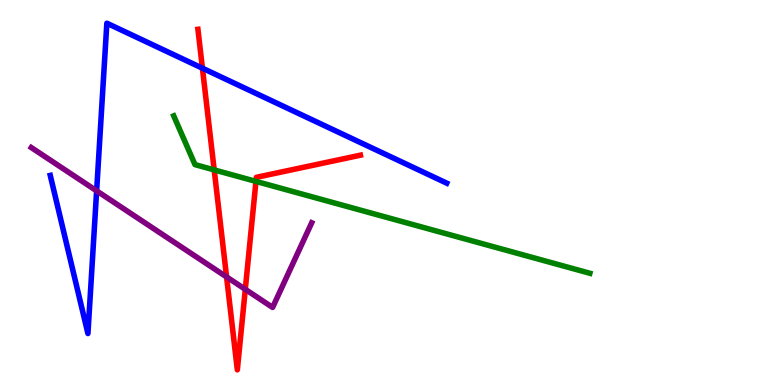[{'lines': ['blue', 'red'], 'intersections': [{'x': 2.61, 'y': 8.23}]}, {'lines': ['green', 'red'], 'intersections': [{'x': 2.76, 'y': 5.59}, {'x': 3.3, 'y': 5.29}]}, {'lines': ['purple', 'red'], 'intersections': [{'x': 2.92, 'y': 2.81}, {'x': 3.17, 'y': 2.48}]}, {'lines': ['blue', 'green'], 'intersections': []}, {'lines': ['blue', 'purple'], 'intersections': [{'x': 1.25, 'y': 5.04}]}, {'lines': ['green', 'purple'], 'intersections': []}]